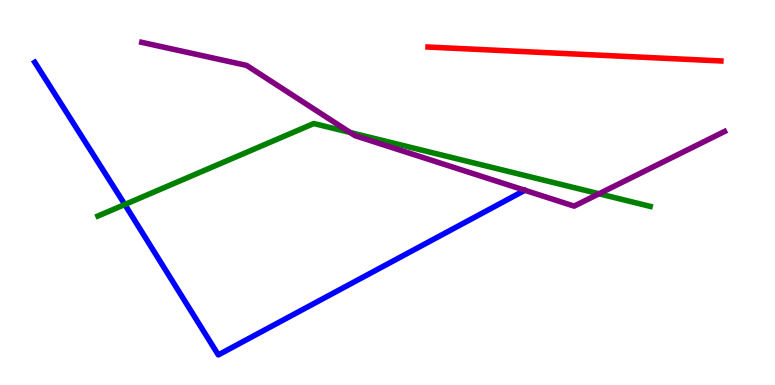[{'lines': ['blue', 'red'], 'intersections': []}, {'lines': ['green', 'red'], 'intersections': []}, {'lines': ['purple', 'red'], 'intersections': []}, {'lines': ['blue', 'green'], 'intersections': [{'x': 1.61, 'y': 4.69}]}, {'lines': ['blue', 'purple'], 'intersections': []}, {'lines': ['green', 'purple'], 'intersections': [{'x': 4.52, 'y': 6.56}, {'x': 7.73, 'y': 4.97}]}]